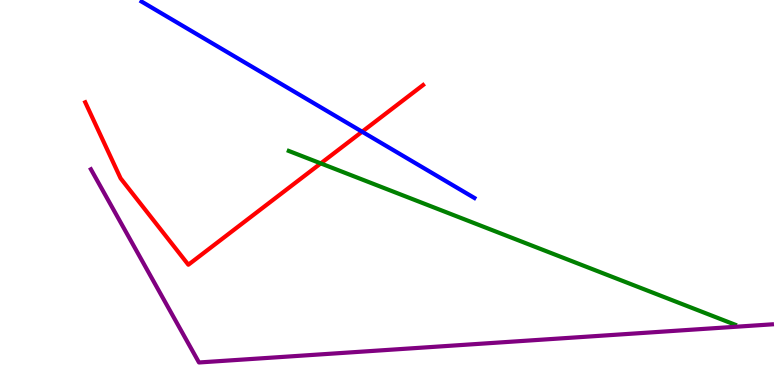[{'lines': ['blue', 'red'], 'intersections': [{'x': 4.67, 'y': 6.58}]}, {'lines': ['green', 'red'], 'intersections': [{'x': 4.14, 'y': 5.76}]}, {'lines': ['purple', 'red'], 'intersections': []}, {'lines': ['blue', 'green'], 'intersections': []}, {'lines': ['blue', 'purple'], 'intersections': []}, {'lines': ['green', 'purple'], 'intersections': []}]